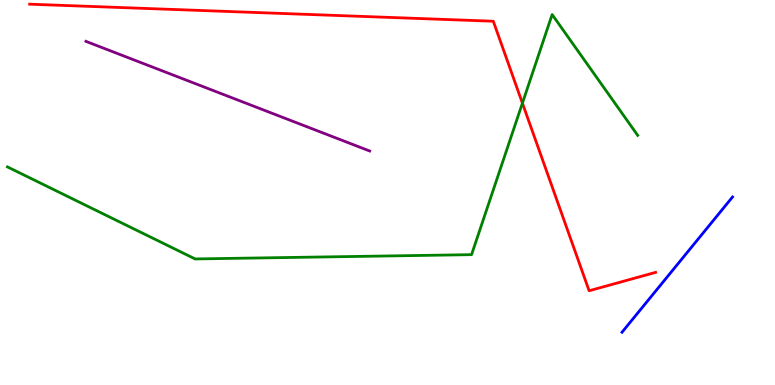[{'lines': ['blue', 'red'], 'intersections': []}, {'lines': ['green', 'red'], 'intersections': [{'x': 6.74, 'y': 7.32}]}, {'lines': ['purple', 'red'], 'intersections': []}, {'lines': ['blue', 'green'], 'intersections': []}, {'lines': ['blue', 'purple'], 'intersections': []}, {'lines': ['green', 'purple'], 'intersections': []}]